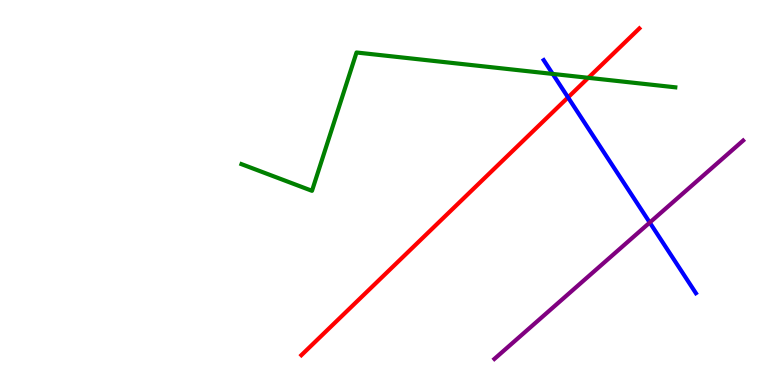[{'lines': ['blue', 'red'], 'intersections': [{'x': 7.33, 'y': 7.47}]}, {'lines': ['green', 'red'], 'intersections': [{'x': 7.59, 'y': 7.98}]}, {'lines': ['purple', 'red'], 'intersections': []}, {'lines': ['blue', 'green'], 'intersections': [{'x': 7.13, 'y': 8.08}]}, {'lines': ['blue', 'purple'], 'intersections': [{'x': 8.38, 'y': 4.22}]}, {'lines': ['green', 'purple'], 'intersections': []}]